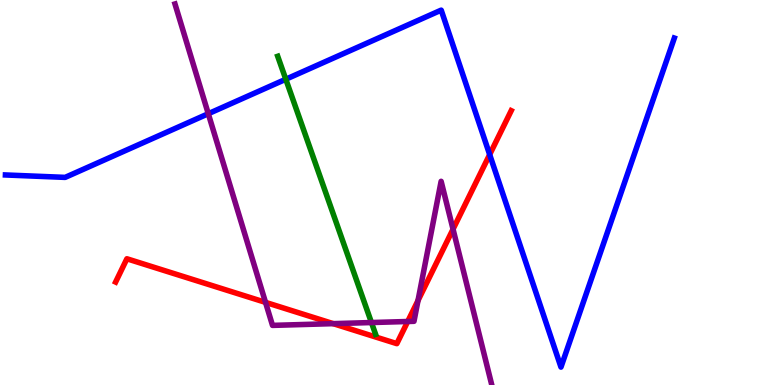[{'lines': ['blue', 'red'], 'intersections': [{'x': 6.32, 'y': 5.99}]}, {'lines': ['green', 'red'], 'intersections': []}, {'lines': ['purple', 'red'], 'intersections': [{'x': 3.43, 'y': 2.15}, {'x': 4.3, 'y': 1.59}, {'x': 5.26, 'y': 1.65}, {'x': 5.39, 'y': 2.19}, {'x': 5.85, 'y': 4.05}]}, {'lines': ['blue', 'green'], 'intersections': [{'x': 3.69, 'y': 7.94}]}, {'lines': ['blue', 'purple'], 'intersections': [{'x': 2.69, 'y': 7.05}]}, {'lines': ['green', 'purple'], 'intersections': [{'x': 4.79, 'y': 1.62}]}]